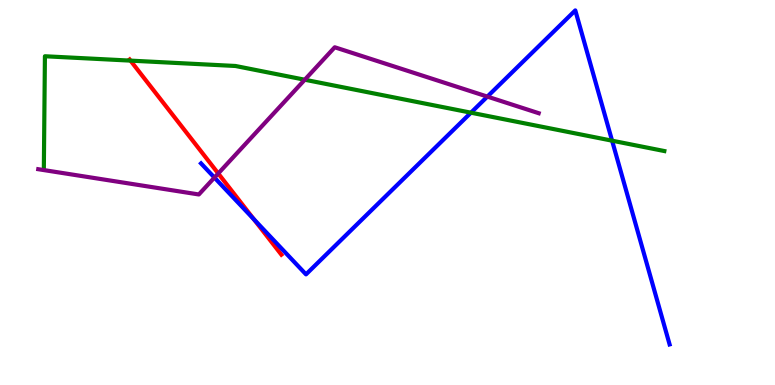[{'lines': ['blue', 'red'], 'intersections': [{'x': 3.27, 'y': 4.31}]}, {'lines': ['green', 'red'], 'intersections': [{'x': 1.68, 'y': 8.43}]}, {'lines': ['purple', 'red'], 'intersections': [{'x': 2.82, 'y': 5.49}]}, {'lines': ['blue', 'green'], 'intersections': [{'x': 6.08, 'y': 7.07}, {'x': 7.9, 'y': 6.35}]}, {'lines': ['blue', 'purple'], 'intersections': [{'x': 2.77, 'y': 5.39}, {'x': 6.29, 'y': 7.49}]}, {'lines': ['green', 'purple'], 'intersections': [{'x': 3.93, 'y': 7.93}]}]